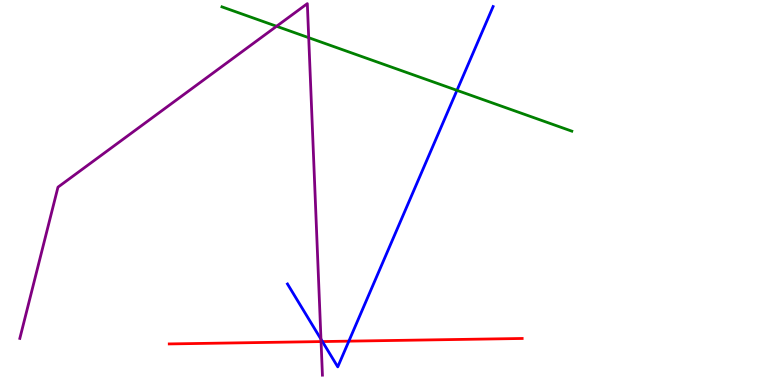[{'lines': ['blue', 'red'], 'intersections': [{'x': 4.16, 'y': 1.13}, {'x': 4.5, 'y': 1.14}]}, {'lines': ['green', 'red'], 'intersections': []}, {'lines': ['purple', 'red'], 'intersections': [{'x': 4.14, 'y': 1.13}]}, {'lines': ['blue', 'green'], 'intersections': [{'x': 5.9, 'y': 7.65}]}, {'lines': ['blue', 'purple'], 'intersections': [{'x': 4.14, 'y': 1.19}]}, {'lines': ['green', 'purple'], 'intersections': [{'x': 3.57, 'y': 9.32}, {'x': 3.98, 'y': 9.02}]}]